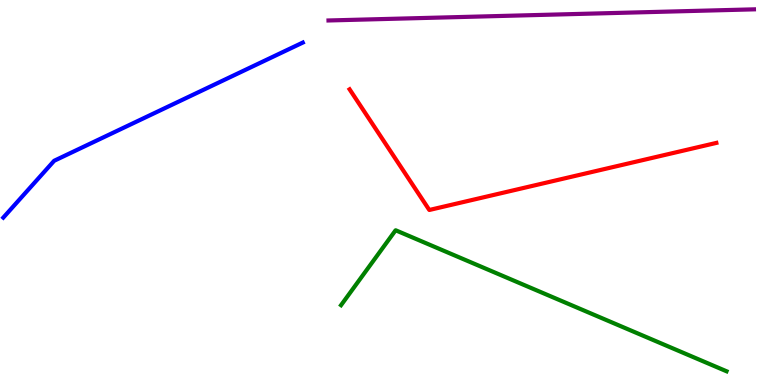[{'lines': ['blue', 'red'], 'intersections': []}, {'lines': ['green', 'red'], 'intersections': []}, {'lines': ['purple', 'red'], 'intersections': []}, {'lines': ['blue', 'green'], 'intersections': []}, {'lines': ['blue', 'purple'], 'intersections': []}, {'lines': ['green', 'purple'], 'intersections': []}]